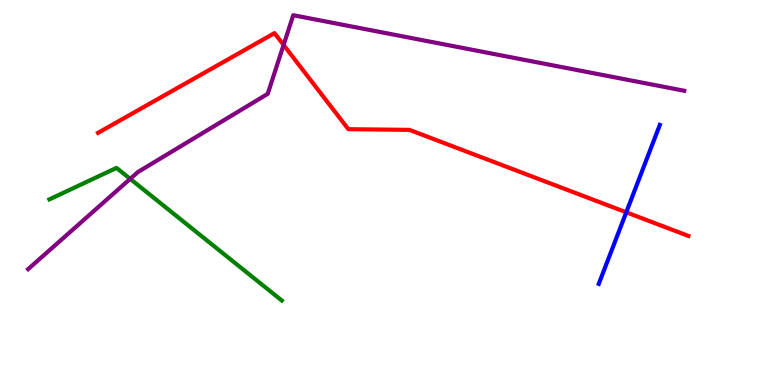[{'lines': ['blue', 'red'], 'intersections': [{'x': 8.08, 'y': 4.49}]}, {'lines': ['green', 'red'], 'intersections': []}, {'lines': ['purple', 'red'], 'intersections': [{'x': 3.66, 'y': 8.83}]}, {'lines': ['blue', 'green'], 'intersections': []}, {'lines': ['blue', 'purple'], 'intersections': []}, {'lines': ['green', 'purple'], 'intersections': [{'x': 1.68, 'y': 5.35}]}]